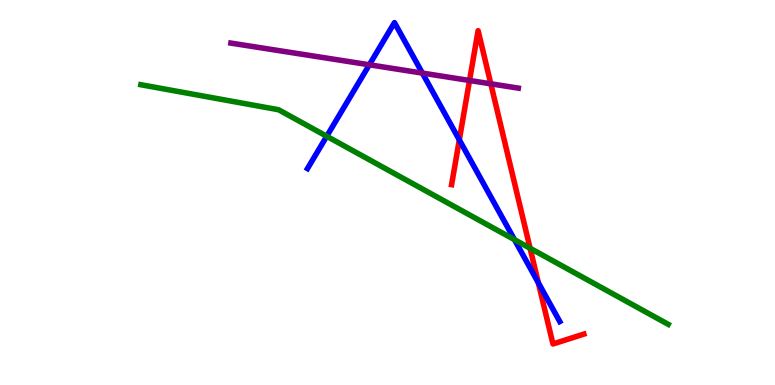[{'lines': ['blue', 'red'], 'intersections': [{'x': 5.93, 'y': 6.37}, {'x': 6.95, 'y': 2.65}]}, {'lines': ['green', 'red'], 'intersections': [{'x': 6.84, 'y': 3.55}]}, {'lines': ['purple', 'red'], 'intersections': [{'x': 6.06, 'y': 7.91}, {'x': 6.33, 'y': 7.82}]}, {'lines': ['blue', 'green'], 'intersections': [{'x': 4.22, 'y': 6.46}, {'x': 6.64, 'y': 3.77}]}, {'lines': ['blue', 'purple'], 'intersections': [{'x': 4.77, 'y': 8.32}, {'x': 5.45, 'y': 8.1}]}, {'lines': ['green', 'purple'], 'intersections': []}]